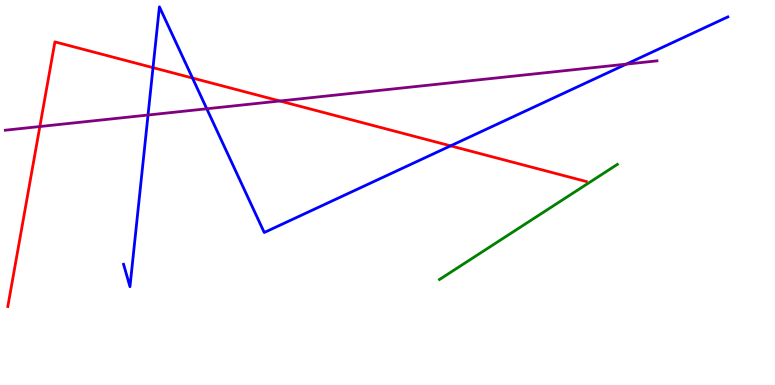[{'lines': ['blue', 'red'], 'intersections': [{'x': 1.97, 'y': 8.24}, {'x': 2.48, 'y': 7.97}, {'x': 5.81, 'y': 6.21}]}, {'lines': ['green', 'red'], 'intersections': []}, {'lines': ['purple', 'red'], 'intersections': [{'x': 0.514, 'y': 6.71}, {'x': 3.61, 'y': 7.38}]}, {'lines': ['blue', 'green'], 'intersections': []}, {'lines': ['blue', 'purple'], 'intersections': [{'x': 1.91, 'y': 7.01}, {'x': 2.67, 'y': 7.17}, {'x': 8.08, 'y': 8.33}]}, {'lines': ['green', 'purple'], 'intersections': []}]